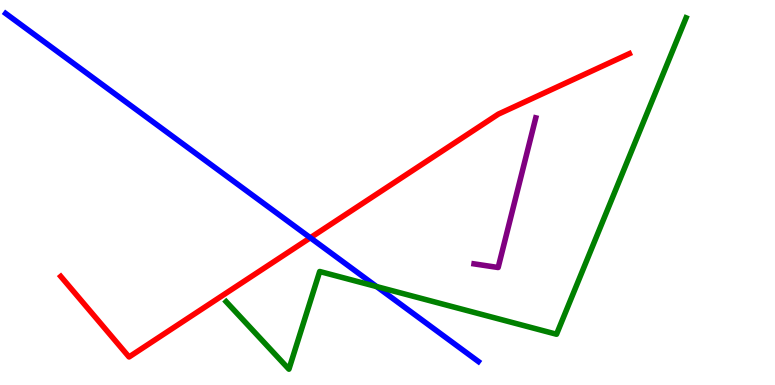[{'lines': ['blue', 'red'], 'intersections': [{'x': 4.0, 'y': 3.82}]}, {'lines': ['green', 'red'], 'intersections': []}, {'lines': ['purple', 'red'], 'intersections': []}, {'lines': ['blue', 'green'], 'intersections': [{'x': 4.86, 'y': 2.56}]}, {'lines': ['blue', 'purple'], 'intersections': []}, {'lines': ['green', 'purple'], 'intersections': []}]